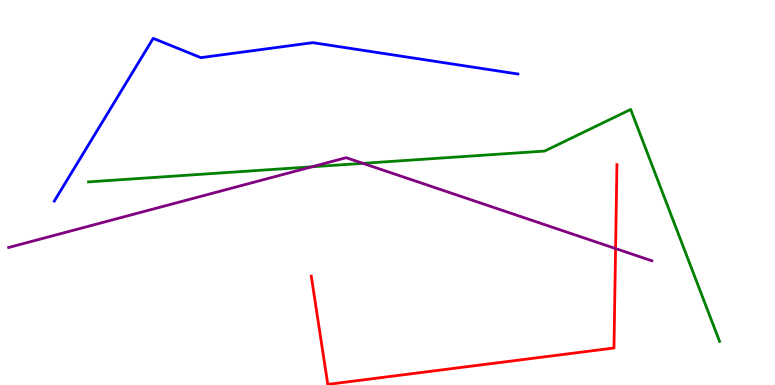[{'lines': ['blue', 'red'], 'intersections': []}, {'lines': ['green', 'red'], 'intersections': []}, {'lines': ['purple', 'red'], 'intersections': [{'x': 7.94, 'y': 3.54}]}, {'lines': ['blue', 'green'], 'intersections': []}, {'lines': ['blue', 'purple'], 'intersections': []}, {'lines': ['green', 'purple'], 'intersections': [{'x': 4.03, 'y': 5.67}, {'x': 4.68, 'y': 5.76}]}]